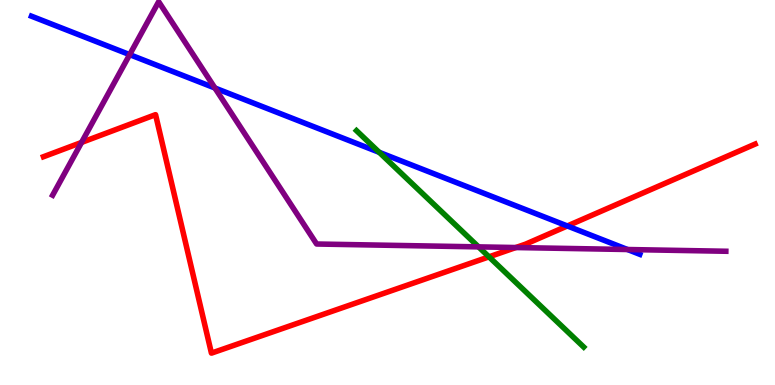[{'lines': ['blue', 'red'], 'intersections': [{'x': 7.32, 'y': 4.13}]}, {'lines': ['green', 'red'], 'intersections': [{'x': 6.31, 'y': 3.33}]}, {'lines': ['purple', 'red'], 'intersections': [{'x': 1.05, 'y': 6.3}, {'x': 6.66, 'y': 3.57}]}, {'lines': ['blue', 'green'], 'intersections': [{'x': 4.89, 'y': 6.04}]}, {'lines': ['blue', 'purple'], 'intersections': [{'x': 1.67, 'y': 8.58}, {'x': 2.77, 'y': 7.71}, {'x': 8.1, 'y': 3.52}]}, {'lines': ['green', 'purple'], 'intersections': [{'x': 6.17, 'y': 3.59}]}]